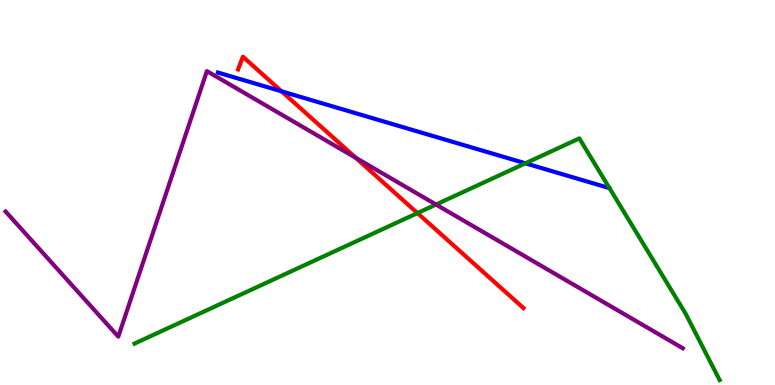[{'lines': ['blue', 'red'], 'intersections': [{'x': 3.63, 'y': 7.63}]}, {'lines': ['green', 'red'], 'intersections': [{'x': 5.39, 'y': 4.47}]}, {'lines': ['purple', 'red'], 'intersections': [{'x': 4.59, 'y': 5.9}]}, {'lines': ['blue', 'green'], 'intersections': [{'x': 6.78, 'y': 5.76}]}, {'lines': ['blue', 'purple'], 'intersections': []}, {'lines': ['green', 'purple'], 'intersections': [{'x': 5.63, 'y': 4.69}]}]